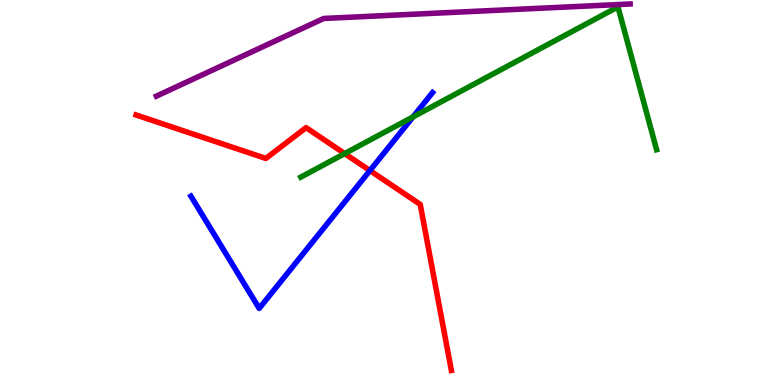[{'lines': ['blue', 'red'], 'intersections': [{'x': 4.77, 'y': 5.57}]}, {'lines': ['green', 'red'], 'intersections': [{'x': 4.45, 'y': 6.01}]}, {'lines': ['purple', 'red'], 'intersections': []}, {'lines': ['blue', 'green'], 'intersections': [{'x': 5.33, 'y': 6.96}]}, {'lines': ['blue', 'purple'], 'intersections': []}, {'lines': ['green', 'purple'], 'intersections': []}]